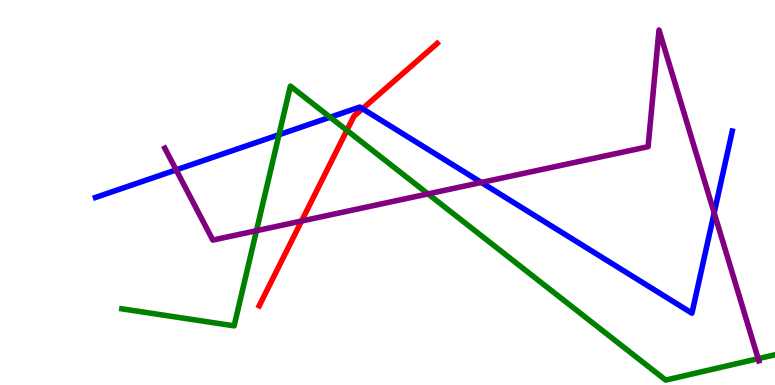[{'lines': ['blue', 'red'], 'intersections': [{'x': 4.68, 'y': 7.18}]}, {'lines': ['green', 'red'], 'intersections': [{'x': 4.48, 'y': 6.61}]}, {'lines': ['purple', 'red'], 'intersections': [{'x': 3.89, 'y': 4.26}]}, {'lines': ['blue', 'green'], 'intersections': [{'x': 3.6, 'y': 6.5}, {'x': 4.26, 'y': 6.95}]}, {'lines': ['blue', 'purple'], 'intersections': [{'x': 2.27, 'y': 5.59}, {'x': 6.21, 'y': 5.26}, {'x': 9.21, 'y': 4.47}]}, {'lines': ['green', 'purple'], 'intersections': [{'x': 3.31, 'y': 4.01}, {'x': 5.52, 'y': 4.96}, {'x': 9.78, 'y': 0.684}]}]